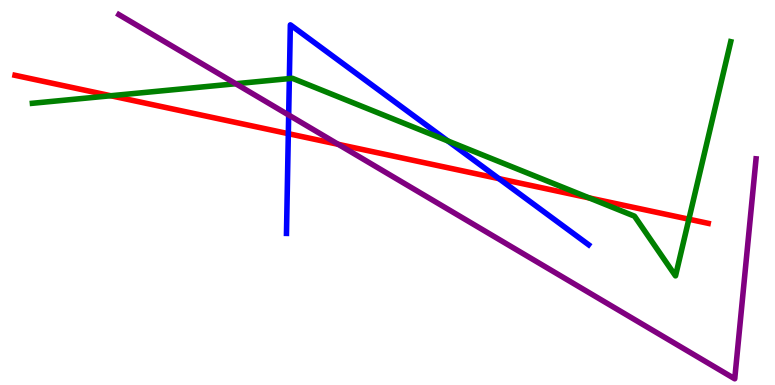[{'lines': ['blue', 'red'], 'intersections': [{'x': 3.72, 'y': 6.53}, {'x': 6.44, 'y': 5.36}]}, {'lines': ['green', 'red'], 'intersections': [{'x': 1.43, 'y': 7.51}, {'x': 7.6, 'y': 4.86}, {'x': 8.89, 'y': 4.31}]}, {'lines': ['purple', 'red'], 'intersections': [{'x': 4.36, 'y': 6.25}]}, {'lines': ['blue', 'green'], 'intersections': [{'x': 3.73, 'y': 7.96}, {'x': 5.78, 'y': 6.34}]}, {'lines': ['blue', 'purple'], 'intersections': [{'x': 3.72, 'y': 7.01}]}, {'lines': ['green', 'purple'], 'intersections': [{'x': 3.04, 'y': 7.83}]}]